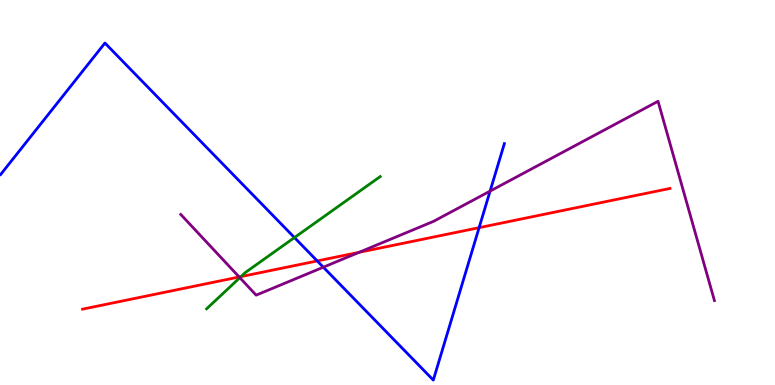[{'lines': ['blue', 'red'], 'intersections': [{'x': 4.09, 'y': 3.22}, {'x': 6.18, 'y': 4.09}]}, {'lines': ['green', 'red'], 'intersections': [{'x': 3.11, 'y': 2.82}]}, {'lines': ['purple', 'red'], 'intersections': [{'x': 3.09, 'y': 2.81}, {'x': 4.63, 'y': 3.45}]}, {'lines': ['blue', 'green'], 'intersections': [{'x': 3.8, 'y': 3.83}]}, {'lines': ['blue', 'purple'], 'intersections': [{'x': 4.17, 'y': 3.06}, {'x': 6.32, 'y': 5.04}]}, {'lines': ['green', 'purple'], 'intersections': [{'x': 3.09, 'y': 2.79}]}]